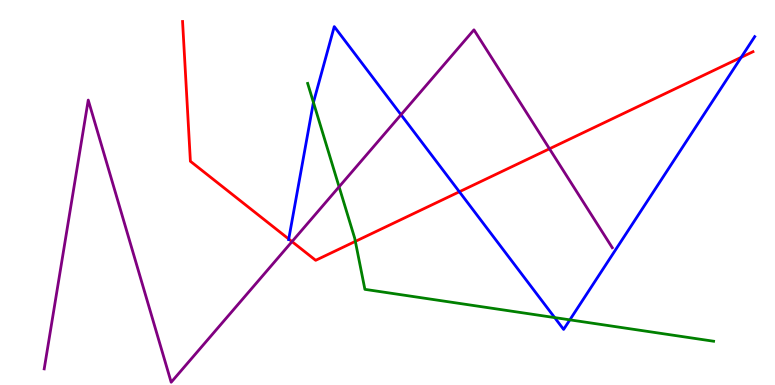[{'lines': ['blue', 'red'], 'intersections': [{'x': 3.73, 'y': 3.79}, {'x': 5.93, 'y': 5.02}, {'x': 9.56, 'y': 8.51}]}, {'lines': ['green', 'red'], 'intersections': [{'x': 4.59, 'y': 3.73}]}, {'lines': ['purple', 'red'], 'intersections': [{'x': 3.77, 'y': 3.72}, {'x': 7.09, 'y': 6.14}]}, {'lines': ['blue', 'green'], 'intersections': [{'x': 4.04, 'y': 7.34}, {'x': 7.16, 'y': 1.75}, {'x': 7.35, 'y': 1.69}]}, {'lines': ['blue', 'purple'], 'intersections': [{'x': 5.17, 'y': 7.02}]}, {'lines': ['green', 'purple'], 'intersections': [{'x': 4.38, 'y': 5.15}]}]